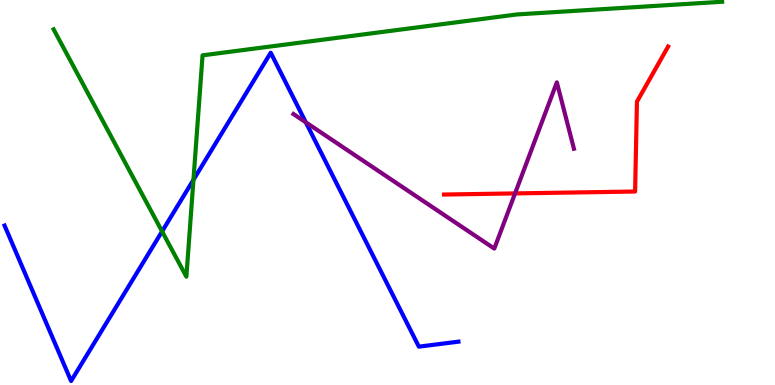[{'lines': ['blue', 'red'], 'intersections': []}, {'lines': ['green', 'red'], 'intersections': []}, {'lines': ['purple', 'red'], 'intersections': [{'x': 6.65, 'y': 4.98}]}, {'lines': ['blue', 'green'], 'intersections': [{'x': 2.09, 'y': 3.99}, {'x': 2.5, 'y': 5.33}]}, {'lines': ['blue', 'purple'], 'intersections': [{'x': 3.95, 'y': 6.82}]}, {'lines': ['green', 'purple'], 'intersections': []}]